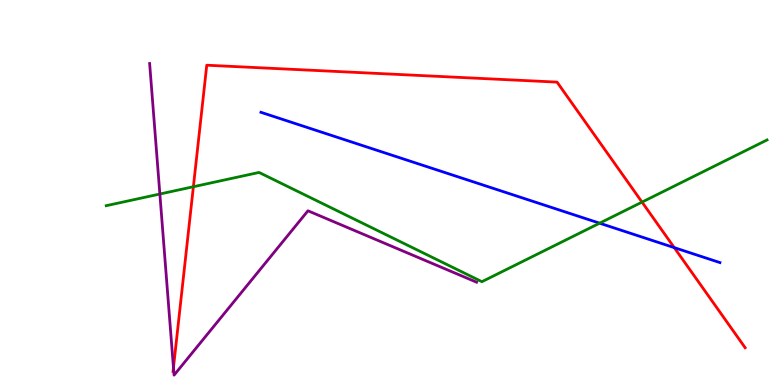[{'lines': ['blue', 'red'], 'intersections': [{'x': 8.7, 'y': 3.57}]}, {'lines': ['green', 'red'], 'intersections': [{'x': 2.5, 'y': 5.15}, {'x': 8.28, 'y': 4.75}]}, {'lines': ['purple', 'red'], 'intersections': [{'x': 2.24, 'y': 0.451}]}, {'lines': ['blue', 'green'], 'intersections': [{'x': 7.74, 'y': 4.2}]}, {'lines': ['blue', 'purple'], 'intersections': []}, {'lines': ['green', 'purple'], 'intersections': [{'x': 2.06, 'y': 4.96}]}]